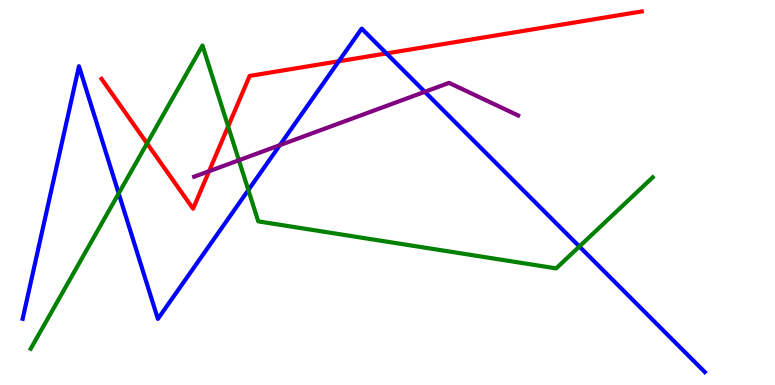[{'lines': ['blue', 'red'], 'intersections': [{'x': 4.37, 'y': 8.41}, {'x': 4.99, 'y': 8.61}]}, {'lines': ['green', 'red'], 'intersections': [{'x': 1.9, 'y': 6.28}, {'x': 2.94, 'y': 6.72}]}, {'lines': ['purple', 'red'], 'intersections': [{'x': 2.7, 'y': 5.55}]}, {'lines': ['blue', 'green'], 'intersections': [{'x': 1.53, 'y': 4.98}, {'x': 3.2, 'y': 5.06}, {'x': 7.48, 'y': 3.6}]}, {'lines': ['blue', 'purple'], 'intersections': [{'x': 3.61, 'y': 6.23}, {'x': 5.48, 'y': 7.62}]}, {'lines': ['green', 'purple'], 'intersections': [{'x': 3.08, 'y': 5.84}]}]